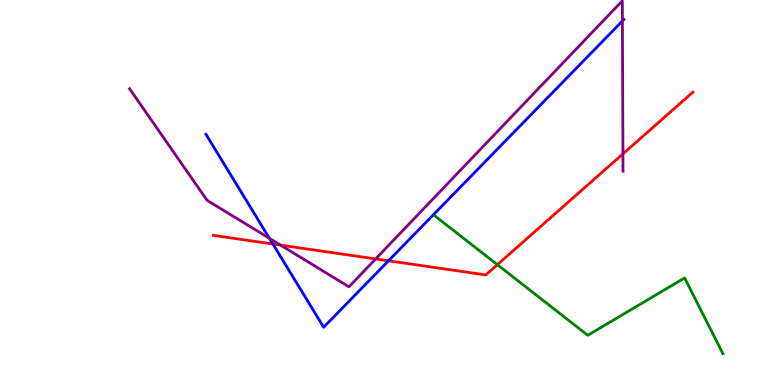[{'lines': ['blue', 'red'], 'intersections': [{'x': 3.52, 'y': 3.66}, {'x': 5.01, 'y': 3.23}]}, {'lines': ['green', 'red'], 'intersections': [{'x': 6.42, 'y': 3.12}]}, {'lines': ['purple', 'red'], 'intersections': [{'x': 3.62, 'y': 3.63}, {'x': 4.85, 'y': 3.27}, {'x': 8.04, 'y': 6.0}]}, {'lines': ['blue', 'green'], 'intersections': []}, {'lines': ['blue', 'purple'], 'intersections': [{'x': 3.48, 'y': 3.81}, {'x': 8.03, 'y': 9.45}]}, {'lines': ['green', 'purple'], 'intersections': []}]